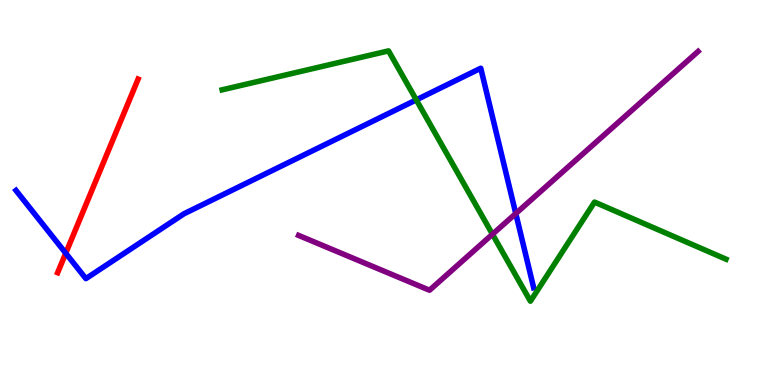[{'lines': ['blue', 'red'], 'intersections': [{'x': 0.848, 'y': 3.42}]}, {'lines': ['green', 'red'], 'intersections': []}, {'lines': ['purple', 'red'], 'intersections': []}, {'lines': ['blue', 'green'], 'intersections': [{'x': 5.37, 'y': 7.41}]}, {'lines': ['blue', 'purple'], 'intersections': [{'x': 6.66, 'y': 4.45}]}, {'lines': ['green', 'purple'], 'intersections': [{'x': 6.35, 'y': 3.92}]}]